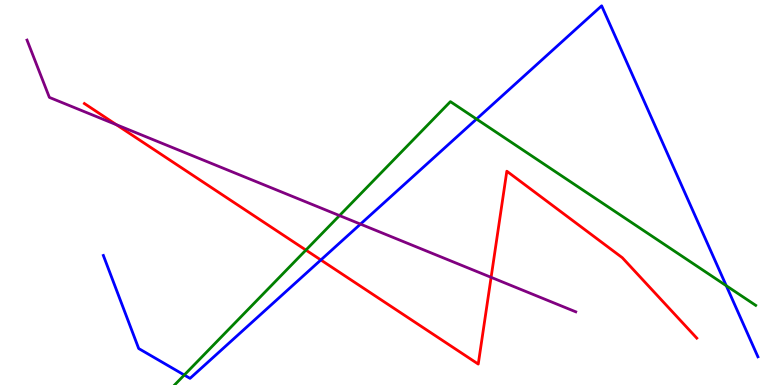[{'lines': ['blue', 'red'], 'intersections': [{'x': 4.14, 'y': 3.25}]}, {'lines': ['green', 'red'], 'intersections': [{'x': 3.95, 'y': 3.5}]}, {'lines': ['purple', 'red'], 'intersections': [{'x': 1.5, 'y': 6.76}, {'x': 6.34, 'y': 2.8}]}, {'lines': ['blue', 'green'], 'intersections': [{'x': 2.38, 'y': 0.259}, {'x': 6.15, 'y': 6.91}, {'x': 9.37, 'y': 2.58}]}, {'lines': ['blue', 'purple'], 'intersections': [{'x': 4.65, 'y': 4.18}]}, {'lines': ['green', 'purple'], 'intersections': [{'x': 4.38, 'y': 4.4}]}]